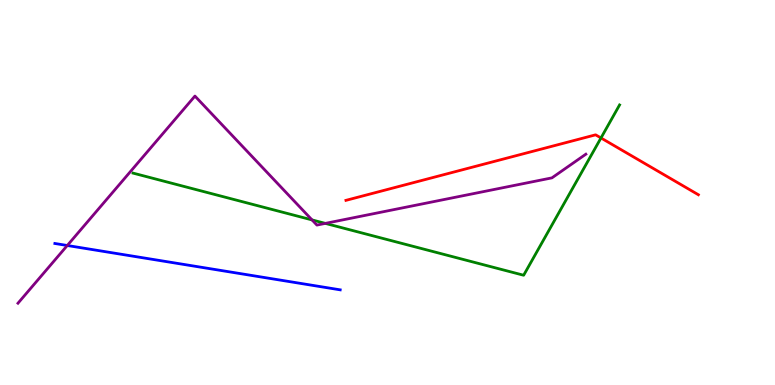[{'lines': ['blue', 'red'], 'intersections': []}, {'lines': ['green', 'red'], 'intersections': [{'x': 7.75, 'y': 6.42}]}, {'lines': ['purple', 'red'], 'intersections': []}, {'lines': ['blue', 'green'], 'intersections': []}, {'lines': ['blue', 'purple'], 'intersections': [{'x': 0.868, 'y': 3.62}]}, {'lines': ['green', 'purple'], 'intersections': [{'x': 4.03, 'y': 4.29}, {'x': 4.2, 'y': 4.2}]}]